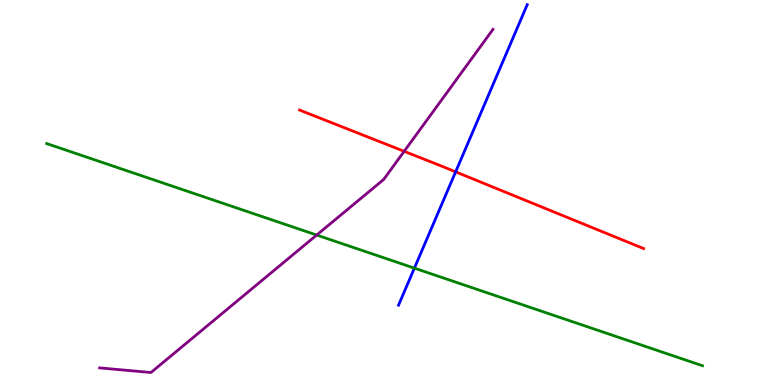[{'lines': ['blue', 'red'], 'intersections': [{'x': 5.88, 'y': 5.54}]}, {'lines': ['green', 'red'], 'intersections': []}, {'lines': ['purple', 'red'], 'intersections': [{'x': 5.22, 'y': 6.07}]}, {'lines': ['blue', 'green'], 'intersections': [{'x': 5.35, 'y': 3.04}]}, {'lines': ['blue', 'purple'], 'intersections': []}, {'lines': ['green', 'purple'], 'intersections': [{'x': 4.09, 'y': 3.89}]}]